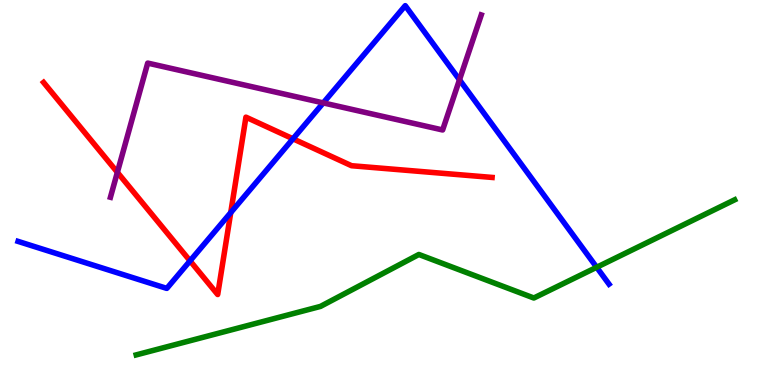[{'lines': ['blue', 'red'], 'intersections': [{'x': 2.45, 'y': 3.22}, {'x': 2.98, 'y': 4.48}, {'x': 3.78, 'y': 6.39}]}, {'lines': ['green', 'red'], 'intersections': []}, {'lines': ['purple', 'red'], 'intersections': [{'x': 1.51, 'y': 5.52}]}, {'lines': ['blue', 'green'], 'intersections': [{'x': 7.7, 'y': 3.06}]}, {'lines': ['blue', 'purple'], 'intersections': [{'x': 4.17, 'y': 7.33}, {'x': 5.93, 'y': 7.93}]}, {'lines': ['green', 'purple'], 'intersections': []}]